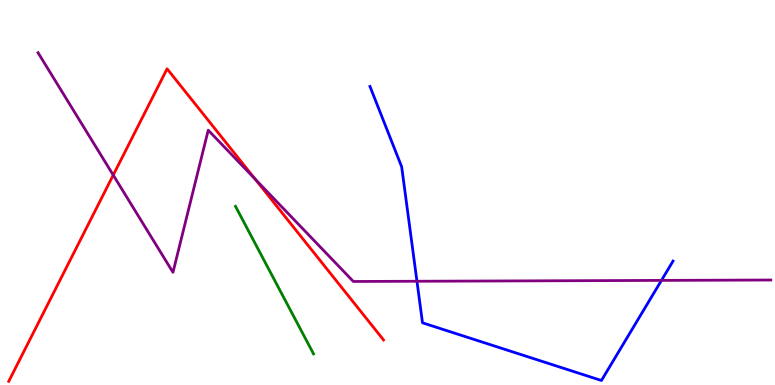[{'lines': ['blue', 'red'], 'intersections': []}, {'lines': ['green', 'red'], 'intersections': []}, {'lines': ['purple', 'red'], 'intersections': [{'x': 1.46, 'y': 5.45}, {'x': 3.29, 'y': 5.35}]}, {'lines': ['blue', 'green'], 'intersections': []}, {'lines': ['blue', 'purple'], 'intersections': [{'x': 5.38, 'y': 2.69}, {'x': 8.53, 'y': 2.72}]}, {'lines': ['green', 'purple'], 'intersections': []}]